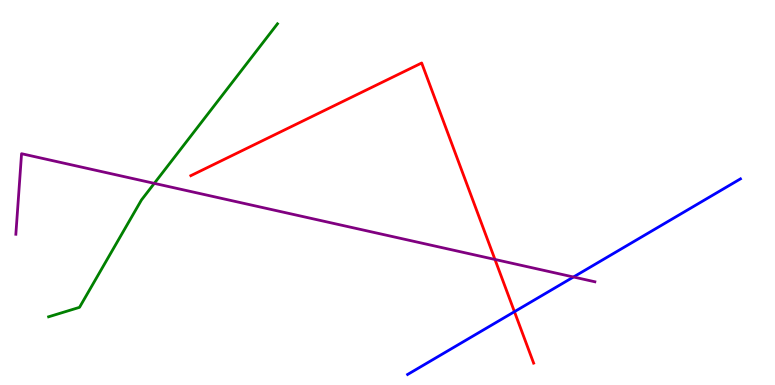[{'lines': ['blue', 'red'], 'intersections': [{'x': 6.64, 'y': 1.9}]}, {'lines': ['green', 'red'], 'intersections': []}, {'lines': ['purple', 'red'], 'intersections': [{'x': 6.39, 'y': 3.26}]}, {'lines': ['blue', 'green'], 'intersections': []}, {'lines': ['blue', 'purple'], 'intersections': [{'x': 7.4, 'y': 2.81}]}, {'lines': ['green', 'purple'], 'intersections': [{'x': 1.99, 'y': 5.24}]}]